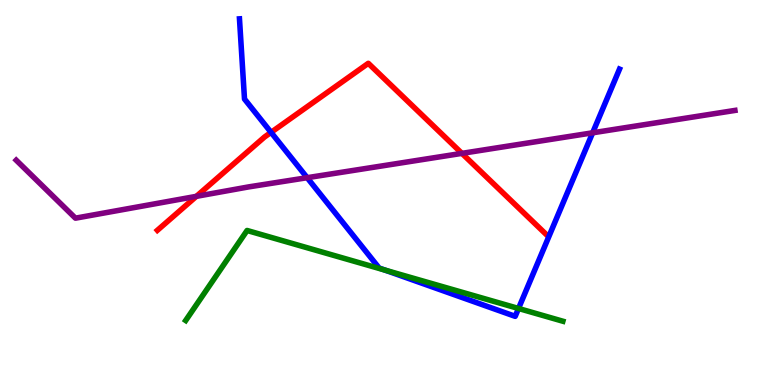[{'lines': ['blue', 'red'], 'intersections': [{'x': 3.5, 'y': 6.56}]}, {'lines': ['green', 'red'], 'intersections': []}, {'lines': ['purple', 'red'], 'intersections': [{'x': 2.53, 'y': 4.9}, {'x': 5.96, 'y': 6.02}]}, {'lines': ['blue', 'green'], 'intersections': [{'x': 4.97, 'y': 2.98}, {'x': 6.69, 'y': 1.99}]}, {'lines': ['blue', 'purple'], 'intersections': [{'x': 3.96, 'y': 5.38}, {'x': 7.65, 'y': 6.55}]}, {'lines': ['green', 'purple'], 'intersections': []}]